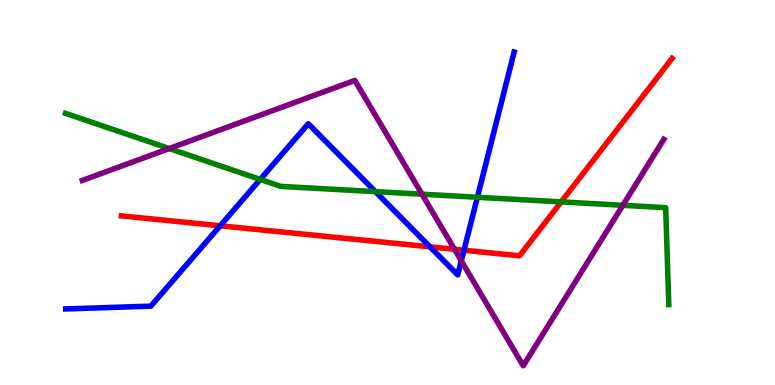[{'lines': ['blue', 'red'], 'intersections': [{'x': 2.84, 'y': 4.14}, {'x': 5.55, 'y': 3.59}, {'x': 5.99, 'y': 3.5}]}, {'lines': ['green', 'red'], 'intersections': [{'x': 7.24, 'y': 4.76}]}, {'lines': ['purple', 'red'], 'intersections': [{'x': 5.86, 'y': 3.53}]}, {'lines': ['blue', 'green'], 'intersections': [{'x': 3.36, 'y': 5.34}, {'x': 4.84, 'y': 5.02}, {'x': 6.16, 'y': 4.88}]}, {'lines': ['blue', 'purple'], 'intersections': [{'x': 5.95, 'y': 3.23}]}, {'lines': ['green', 'purple'], 'intersections': [{'x': 2.18, 'y': 6.14}, {'x': 5.45, 'y': 4.96}, {'x': 8.04, 'y': 4.67}]}]